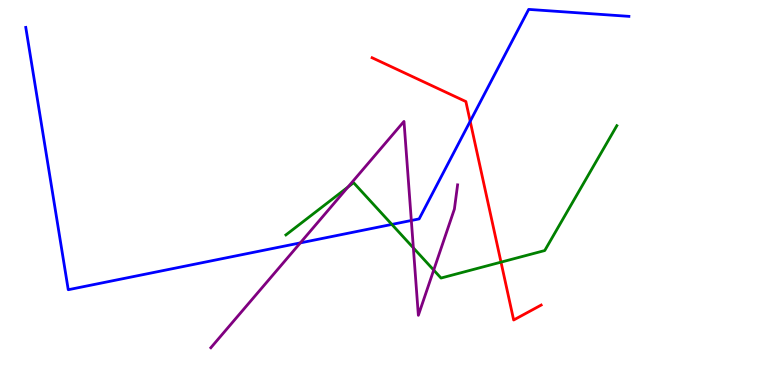[{'lines': ['blue', 'red'], 'intersections': [{'x': 6.07, 'y': 6.85}]}, {'lines': ['green', 'red'], 'intersections': [{'x': 6.46, 'y': 3.19}]}, {'lines': ['purple', 'red'], 'intersections': []}, {'lines': ['blue', 'green'], 'intersections': [{'x': 5.06, 'y': 4.17}]}, {'lines': ['blue', 'purple'], 'intersections': [{'x': 3.87, 'y': 3.69}, {'x': 5.31, 'y': 4.27}]}, {'lines': ['green', 'purple'], 'intersections': [{'x': 4.49, 'y': 5.14}, {'x': 5.33, 'y': 3.56}, {'x': 5.6, 'y': 2.98}]}]